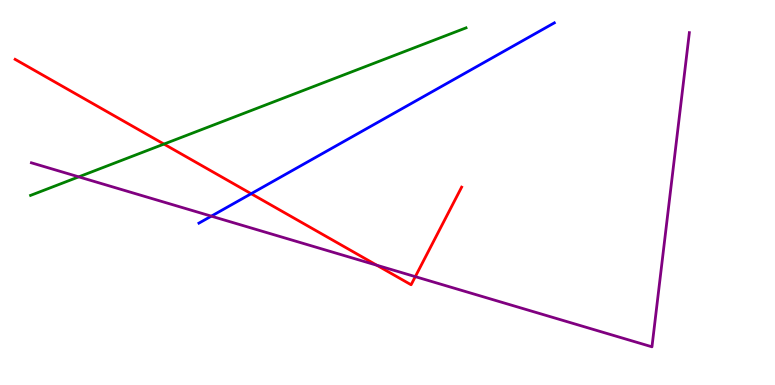[{'lines': ['blue', 'red'], 'intersections': [{'x': 3.24, 'y': 4.97}]}, {'lines': ['green', 'red'], 'intersections': [{'x': 2.12, 'y': 6.26}]}, {'lines': ['purple', 'red'], 'intersections': [{'x': 4.86, 'y': 3.11}, {'x': 5.36, 'y': 2.81}]}, {'lines': ['blue', 'green'], 'intersections': []}, {'lines': ['blue', 'purple'], 'intersections': [{'x': 2.73, 'y': 4.39}]}, {'lines': ['green', 'purple'], 'intersections': [{'x': 1.02, 'y': 5.41}]}]